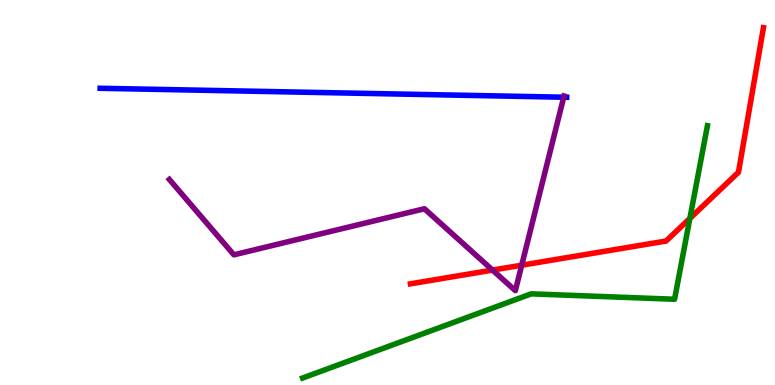[{'lines': ['blue', 'red'], 'intersections': []}, {'lines': ['green', 'red'], 'intersections': [{'x': 8.9, 'y': 4.33}]}, {'lines': ['purple', 'red'], 'intersections': [{'x': 6.36, 'y': 2.98}, {'x': 6.73, 'y': 3.11}]}, {'lines': ['blue', 'green'], 'intersections': []}, {'lines': ['blue', 'purple'], 'intersections': [{'x': 7.27, 'y': 7.47}]}, {'lines': ['green', 'purple'], 'intersections': []}]